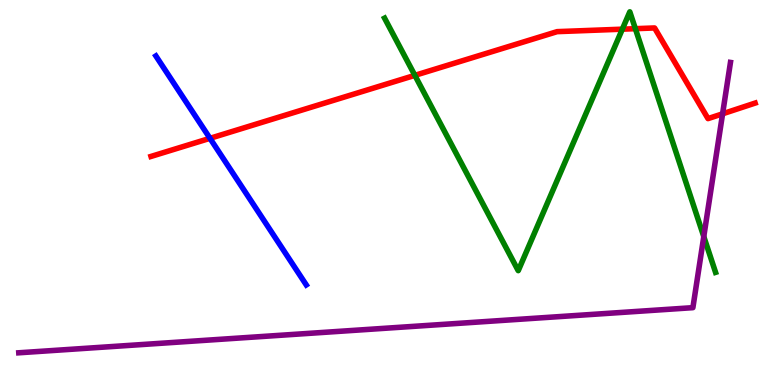[{'lines': ['blue', 'red'], 'intersections': [{'x': 2.71, 'y': 6.41}]}, {'lines': ['green', 'red'], 'intersections': [{'x': 5.35, 'y': 8.04}, {'x': 8.03, 'y': 9.24}, {'x': 8.2, 'y': 9.25}]}, {'lines': ['purple', 'red'], 'intersections': [{'x': 9.32, 'y': 7.04}]}, {'lines': ['blue', 'green'], 'intersections': []}, {'lines': ['blue', 'purple'], 'intersections': []}, {'lines': ['green', 'purple'], 'intersections': [{'x': 9.08, 'y': 3.86}]}]